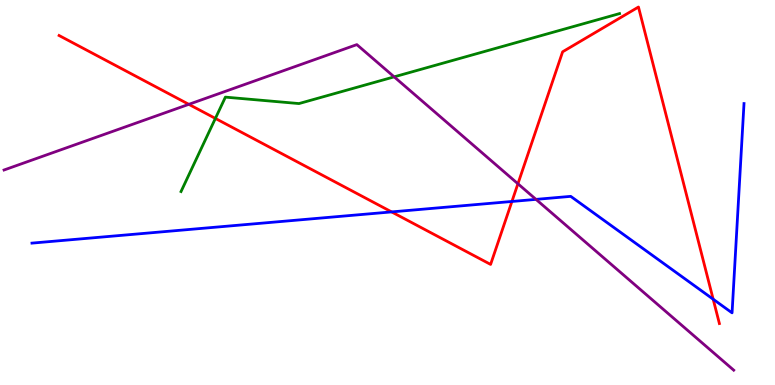[{'lines': ['blue', 'red'], 'intersections': [{'x': 5.05, 'y': 4.5}, {'x': 6.61, 'y': 4.77}, {'x': 9.2, 'y': 2.23}]}, {'lines': ['green', 'red'], 'intersections': [{'x': 2.78, 'y': 6.92}]}, {'lines': ['purple', 'red'], 'intersections': [{'x': 2.44, 'y': 7.29}, {'x': 6.68, 'y': 5.23}]}, {'lines': ['blue', 'green'], 'intersections': []}, {'lines': ['blue', 'purple'], 'intersections': [{'x': 6.92, 'y': 4.82}]}, {'lines': ['green', 'purple'], 'intersections': [{'x': 5.09, 'y': 8.0}]}]